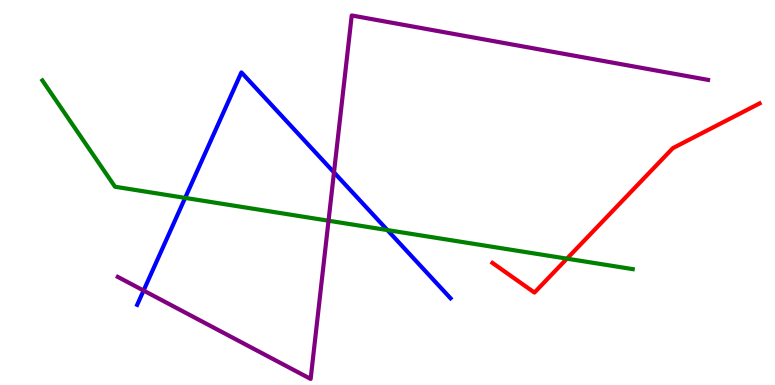[{'lines': ['blue', 'red'], 'intersections': []}, {'lines': ['green', 'red'], 'intersections': [{'x': 7.32, 'y': 3.28}]}, {'lines': ['purple', 'red'], 'intersections': []}, {'lines': ['blue', 'green'], 'intersections': [{'x': 2.39, 'y': 4.86}, {'x': 5.0, 'y': 4.02}]}, {'lines': ['blue', 'purple'], 'intersections': [{'x': 1.85, 'y': 2.45}, {'x': 4.31, 'y': 5.52}]}, {'lines': ['green', 'purple'], 'intersections': [{'x': 4.24, 'y': 4.27}]}]